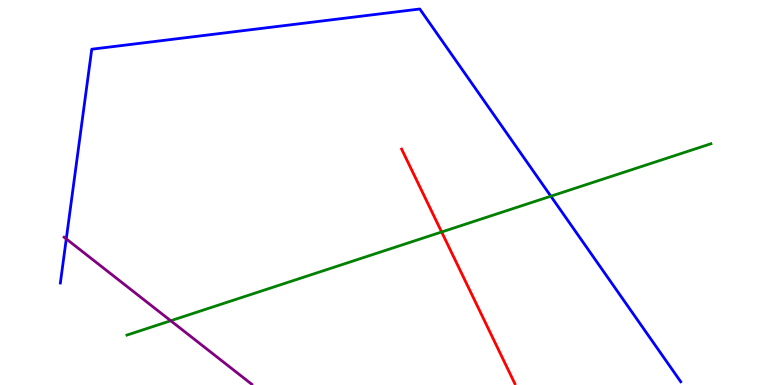[{'lines': ['blue', 'red'], 'intersections': []}, {'lines': ['green', 'red'], 'intersections': [{'x': 5.7, 'y': 3.97}]}, {'lines': ['purple', 'red'], 'intersections': []}, {'lines': ['blue', 'green'], 'intersections': [{'x': 7.11, 'y': 4.9}]}, {'lines': ['blue', 'purple'], 'intersections': [{'x': 0.855, 'y': 3.79}]}, {'lines': ['green', 'purple'], 'intersections': [{'x': 2.2, 'y': 1.67}]}]